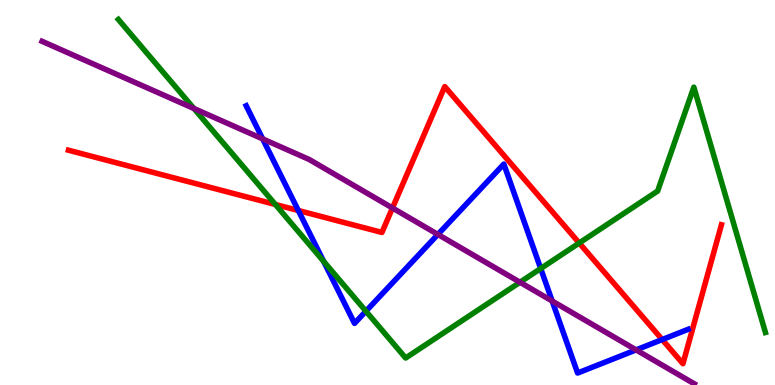[{'lines': ['blue', 'red'], 'intersections': [{'x': 3.85, 'y': 4.53}, {'x': 8.54, 'y': 1.18}]}, {'lines': ['green', 'red'], 'intersections': [{'x': 3.55, 'y': 4.69}, {'x': 7.47, 'y': 3.69}]}, {'lines': ['purple', 'red'], 'intersections': [{'x': 5.06, 'y': 4.6}]}, {'lines': ['blue', 'green'], 'intersections': [{'x': 4.18, 'y': 3.21}, {'x': 4.72, 'y': 1.92}, {'x': 6.98, 'y': 3.03}]}, {'lines': ['blue', 'purple'], 'intersections': [{'x': 3.39, 'y': 6.39}, {'x': 5.65, 'y': 3.91}, {'x': 7.12, 'y': 2.18}, {'x': 8.21, 'y': 0.912}]}, {'lines': ['green', 'purple'], 'intersections': [{'x': 2.5, 'y': 7.18}, {'x': 6.71, 'y': 2.67}]}]